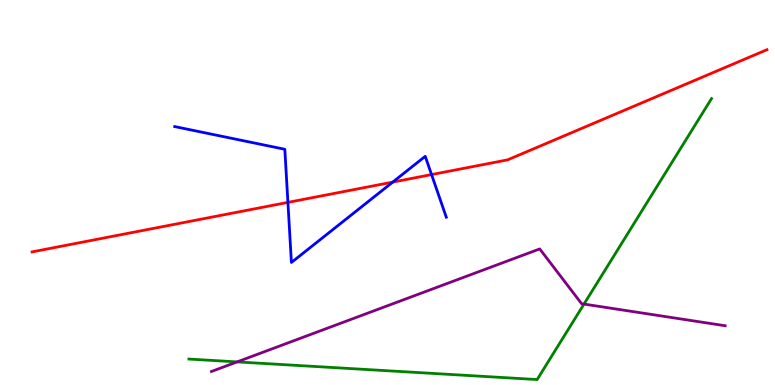[{'lines': ['blue', 'red'], 'intersections': [{'x': 3.71, 'y': 4.74}, {'x': 5.07, 'y': 5.27}, {'x': 5.57, 'y': 5.47}]}, {'lines': ['green', 'red'], 'intersections': []}, {'lines': ['purple', 'red'], 'intersections': []}, {'lines': ['blue', 'green'], 'intersections': []}, {'lines': ['blue', 'purple'], 'intersections': []}, {'lines': ['green', 'purple'], 'intersections': [{'x': 3.06, 'y': 0.6}, {'x': 7.54, 'y': 2.1}]}]